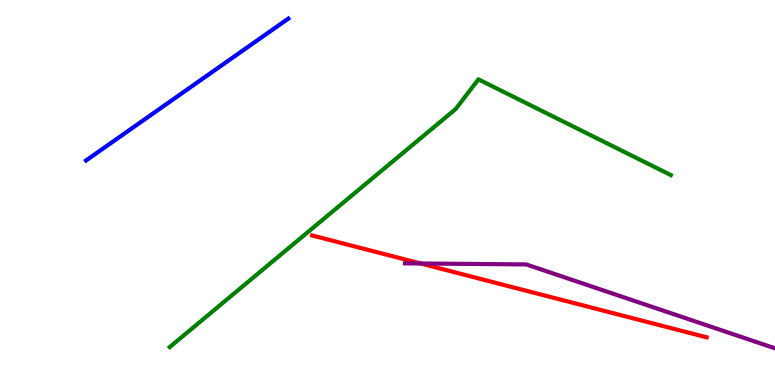[{'lines': ['blue', 'red'], 'intersections': []}, {'lines': ['green', 'red'], 'intersections': []}, {'lines': ['purple', 'red'], 'intersections': [{'x': 5.43, 'y': 3.16}]}, {'lines': ['blue', 'green'], 'intersections': []}, {'lines': ['blue', 'purple'], 'intersections': []}, {'lines': ['green', 'purple'], 'intersections': []}]